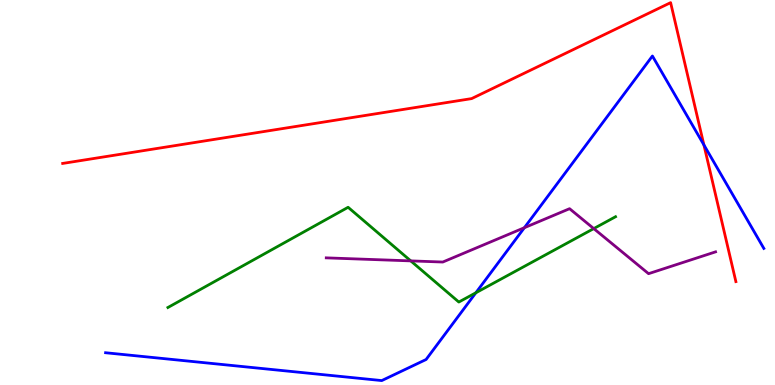[{'lines': ['blue', 'red'], 'intersections': [{'x': 9.08, 'y': 6.24}]}, {'lines': ['green', 'red'], 'intersections': []}, {'lines': ['purple', 'red'], 'intersections': []}, {'lines': ['blue', 'green'], 'intersections': [{'x': 6.14, 'y': 2.4}]}, {'lines': ['blue', 'purple'], 'intersections': [{'x': 6.77, 'y': 4.09}]}, {'lines': ['green', 'purple'], 'intersections': [{'x': 5.3, 'y': 3.22}, {'x': 7.66, 'y': 4.06}]}]